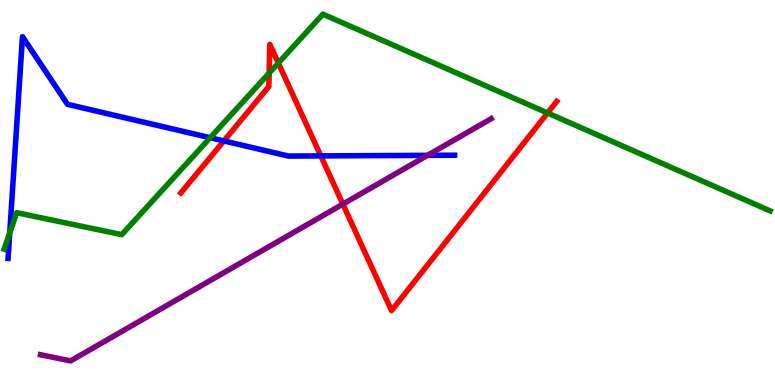[{'lines': ['blue', 'red'], 'intersections': [{'x': 2.89, 'y': 6.34}, {'x': 4.14, 'y': 5.95}]}, {'lines': ['green', 'red'], 'intersections': [{'x': 3.47, 'y': 8.1}, {'x': 3.59, 'y': 8.36}, {'x': 7.07, 'y': 7.07}]}, {'lines': ['purple', 'red'], 'intersections': [{'x': 4.42, 'y': 4.7}]}, {'lines': ['blue', 'green'], 'intersections': [{'x': 0.126, 'y': 3.95}, {'x': 2.71, 'y': 6.42}]}, {'lines': ['blue', 'purple'], 'intersections': [{'x': 5.52, 'y': 5.96}]}, {'lines': ['green', 'purple'], 'intersections': []}]